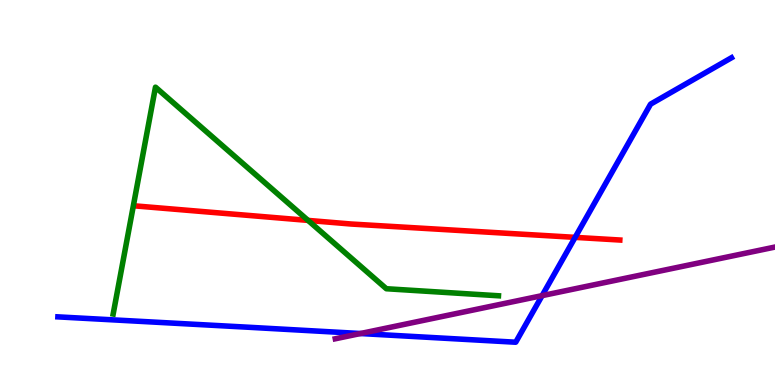[{'lines': ['blue', 'red'], 'intersections': [{'x': 7.42, 'y': 3.83}]}, {'lines': ['green', 'red'], 'intersections': [{'x': 3.98, 'y': 4.28}]}, {'lines': ['purple', 'red'], 'intersections': []}, {'lines': ['blue', 'green'], 'intersections': []}, {'lines': ['blue', 'purple'], 'intersections': [{'x': 4.65, 'y': 1.34}, {'x': 6.99, 'y': 2.32}]}, {'lines': ['green', 'purple'], 'intersections': []}]